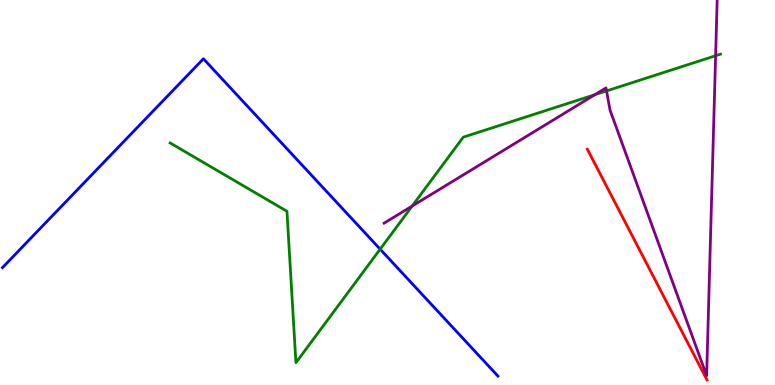[{'lines': ['blue', 'red'], 'intersections': []}, {'lines': ['green', 'red'], 'intersections': []}, {'lines': ['purple', 'red'], 'intersections': []}, {'lines': ['blue', 'green'], 'intersections': [{'x': 4.91, 'y': 3.53}]}, {'lines': ['blue', 'purple'], 'intersections': []}, {'lines': ['green', 'purple'], 'intersections': [{'x': 5.32, 'y': 4.65}, {'x': 7.68, 'y': 7.54}, {'x': 7.83, 'y': 7.64}, {'x': 9.23, 'y': 8.55}]}]